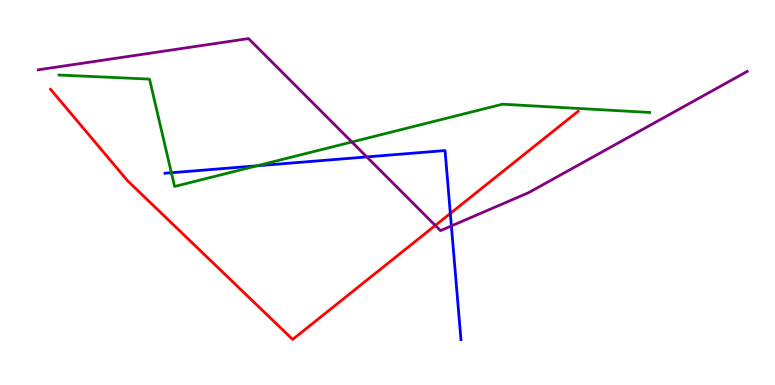[{'lines': ['blue', 'red'], 'intersections': [{'x': 5.81, 'y': 4.46}]}, {'lines': ['green', 'red'], 'intersections': []}, {'lines': ['purple', 'red'], 'intersections': [{'x': 5.62, 'y': 4.14}]}, {'lines': ['blue', 'green'], 'intersections': [{'x': 2.21, 'y': 5.51}, {'x': 3.31, 'y': 5.69}]}, {'lines': ['blue', 'purple'], 'intersections': [{'x': 4.73, 'y': 5.92}, {'x': 5.82, 'y': 4.13}]}, {'lines': ['green', 'purple'], 'intersections': [{'x': 4.54, 'y': 6.31}]}]